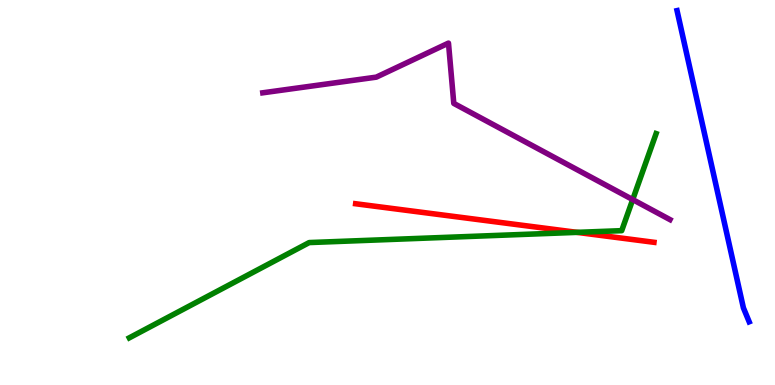[{'lines': ['blue', 'red'], 'intersections': []}, {'lines': ['green', 'red'], 'intersections': [{'x': 7.45, 'y': 3.96}]}, {'lines': ['purple', 'red'], 'intersections': []}, {'lines': ['blue', 'green'], 'intersections': []}, {'lines': ['blue', 'purple'], 'intersections': []}, {'lines': ['green', 'purple'], 'intersections': [{'x': 8.16, 'y': 4.82}]}]